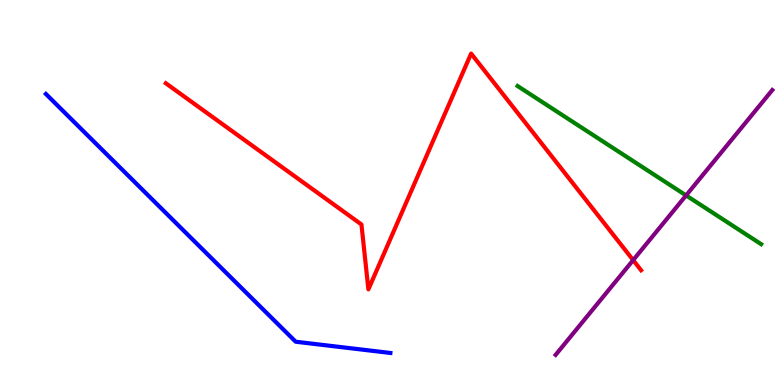[{'lines': ['blue', 'red'], 'intersections': []}, {'lines': ['green', 'red'], 'intersections': []}, {'lines': ['purple', 'red'], 'intersections': [{'x': 8.17, 'y': 3.24}]}, {'lines': ['blue', 'green'], 'intersections': []}, {'lines': ['blue', 'purple'], 'intersections': []}, {'lines': ['green', 'purple'], 'intersections': [{'x': 8.85, 'y': 4.92}]}]